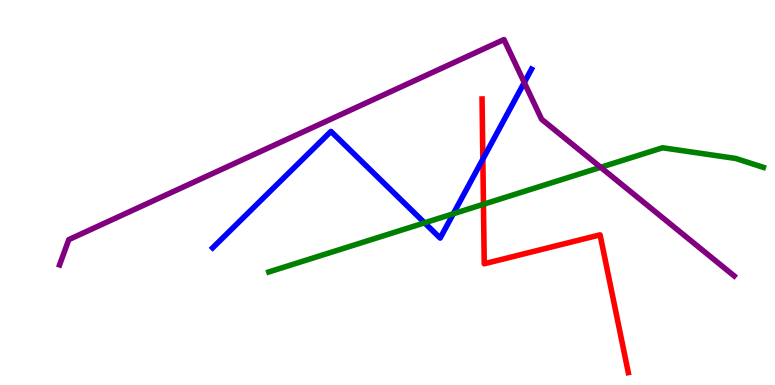[{'lines': ['blue', 'red'], 'intersections': [{'x': 6.23, 'y': 5.87}]}, {'lines': ['green', 'red'], 'intersections': [{'x': 6.24, 'y': 4.69}]}, {'lines': ['purple', 'red'], 'intersections': []}, {'lines': ['blue', 'green'], 'intersections': [{'x': 5.48, 'y': 4.21}, {'x': 5.85, 'y': 4.45}]}, {'lines': ['blue', 'purple'], 'intersections': [{'x': 6.76, 'y': 7.86}]}, {'lines': ['green', 'purple'], 'intersections': [{'x': 7.75, 'y': 5.65}]}]